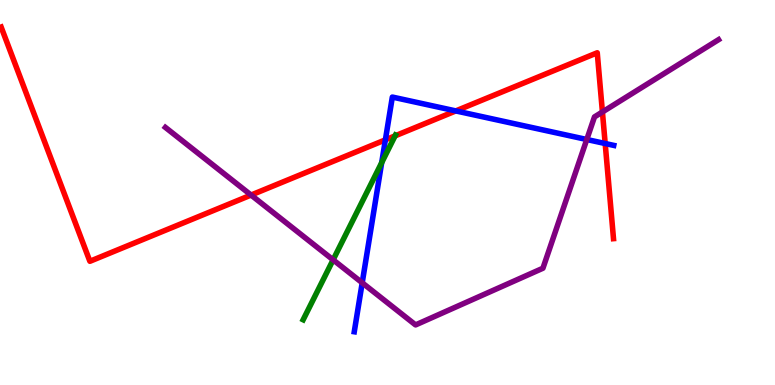[{'lines': ['blue', 'red'], 'intersections': [{'x': 4.97, 'y': 6.37}, {'x': 5.88, 'y': 7.12}, {'x': 7.81, 'y': 6.27}]}, {'lines': ['green', 'red'], 'intersections': [{'x': 5.1, 'y': 6.47}]}, {'lines': ['purple', 'red'], 'intersections': [{'x': 3.24, 'y': 4.93}, {'x': 7.77, 'y': 7.09}]}, {'lines': ['blue', 'green'], 'intersections': [{'x': 4.93, 'y': 5.78}]}, {'lines': ['blue', 'purple'], 'intersections': [{'x': 4.67, 'y': 2.65}, {'x': 7.57, 'y': 6.38}]}, {'lines': ['green', 'purple'], 'intersections': [{'x': 4.3, 'y': 3.25}]}]